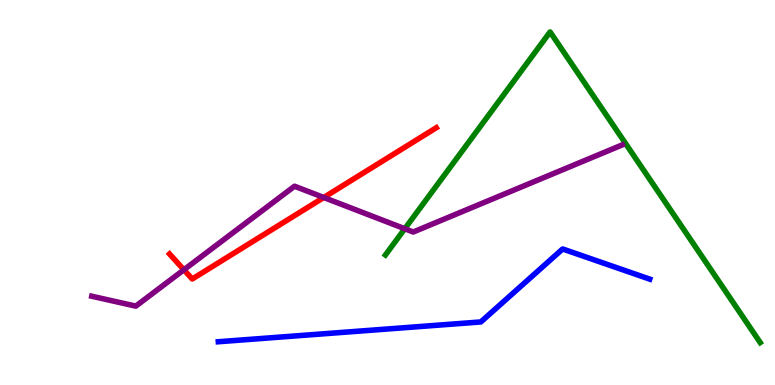[{'lines': ['blue', 'red'], 'intersections': []}, {'lines': ['green', 'red'], 'intersections': []}, {'lines': ['purple', 'red'], 'intersections': [{'x': 2.37, 'y': 2.99}, {'x': 4.18, 'y': 4.87}]}, {'lines': ['blue', 'green'], 'intersections': []}, {'lines': ['blue', 'purple'], 'intersections': []}, {'lines': ['green', 'purple'], 'intersections': [{'x': 5.22, 'y': 4.06}]}]